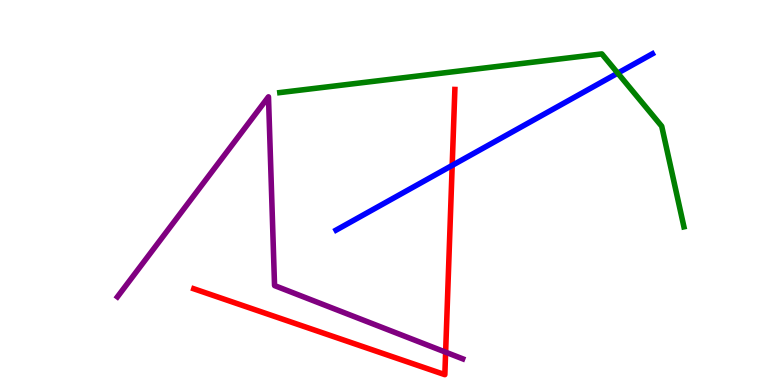[{'lines': ['blue', 'red'], 'intersections': [{'x': 5.83, 'y': 5.7}]}, {'lines': ['green', 'red'], 'intersections': []}, {'lines': ['purple', 'red'], 'intersections': [{'x': 5.75, 'y': 0.853}]}, {'lines': ['blue', 'green'], 'intersections': [{'x': 7.97, 'y': 8.1}]}, {'lines': ['blue', 'purple'], 'intersections': []}, {'lines': ['green', 'purple'], 'intersections': []}]